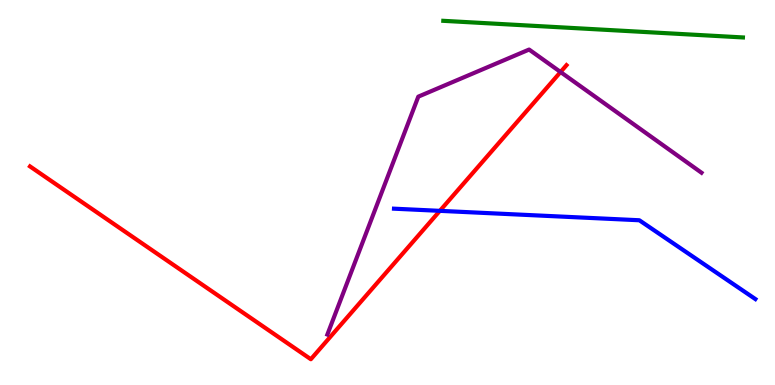[{'lines': ['blue', 'red'], 'intersections': [{'x': 5.68, 'y': 4.52}]}, {'lines': ['green', 'red'], 'intersections': []}, {'lines': ['purple', 'red'], 'intersections': [{'x': 7.23, 'y': 8.13}]}, {'lines': ['blue', 'green'], 'intersections': []}, {'lines': ['blue', 'purple'], 'intersections': []}, {'lines': ['green', 'purple'], 'intersections': []}]